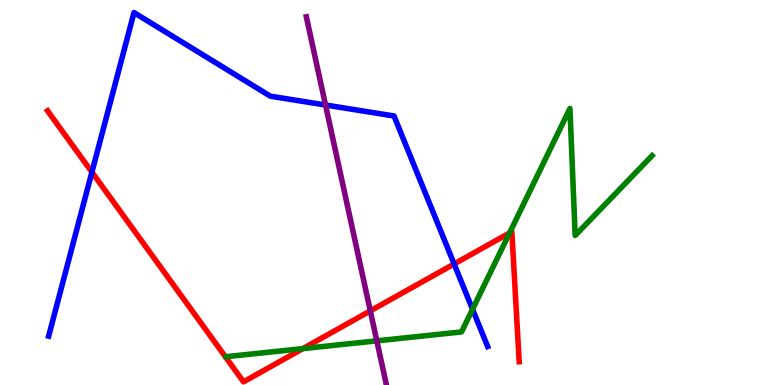[{'lines': ['blue', 'red'], 'intersections': [{'x': 1.19, 'y': 5.53}, {'x': 5.86, 'y': 3.14}]}, {'lines': ['green', 'red'], 'intersections': [{'x': 3.91, 'y': 0.945}, {'x': 6.57, 'y': 3.95}]}, {'lines': ['purple', 'red'], 'intersections': [{'x': 4.78, 'y': 1.93}]}, {'lines': ['blue', 'green'], 'intersections': [{'x': 6.1, 'y': 1.97}]}, {'lines': ['blue', 'purple'], 'intersections': [{'x': 4.2, 'y': 7.27}]}, {'lines': ['green', 'purple'], 'intersections': [{'x': 4.86, 'y': 1.15}]}]